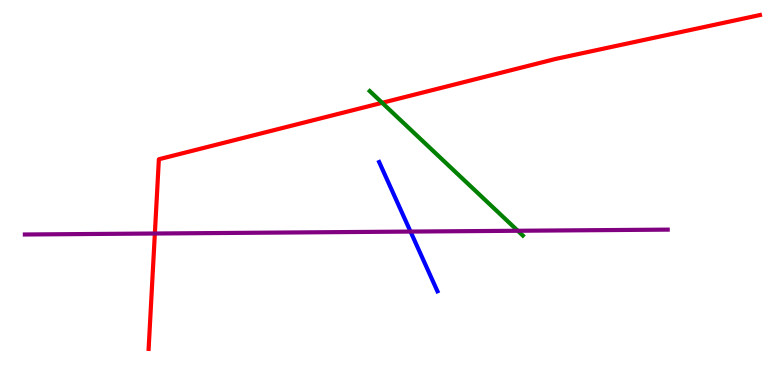[{'lines': ['blue', 'red'], 'intersections': []}, {'lines': ['green', 'red'], 'intersections': [{'x': 4.93, 'y': 7.33}]}, {'lines': ['purple', 'red'], 'intersections': [{'x': 2.0, 'y': 3.93}]}, {'lines': ['blue', 'green'], 'intersections': []}, {'lines': ['blue', 'purple'], 'intersections': [{'x': 5.3, 'y': 3.99}]}, {'lines': ['green', 'purple'], 'intersections': [{'x': 6.68, 'y': 4.01}]}]